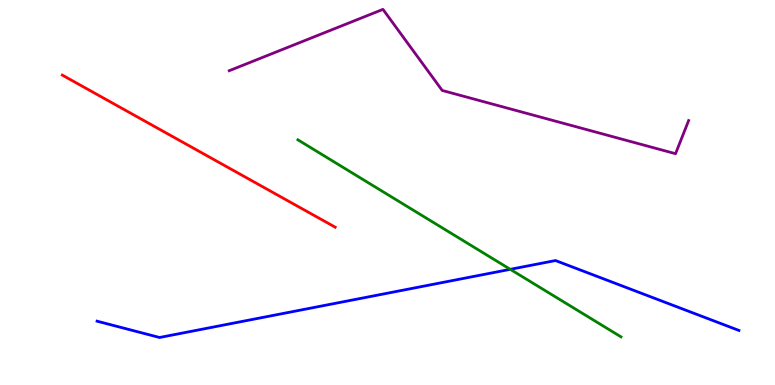[{'lines': ['blue', 'red'], 'intersections': []}, {'lines': ['green', 'red'], 'intersections': []}, {'lines': ['purple', 'red'], 'intersections': []}, {'lines': ['blue', 'green'], 'intersections': [{'x': 6.58, 'y': 3.0}]}, {'lines': ['blue', 'purple'], 'intersections': []}, {'lines': ['green', 'purple'], 'intersections': []}]